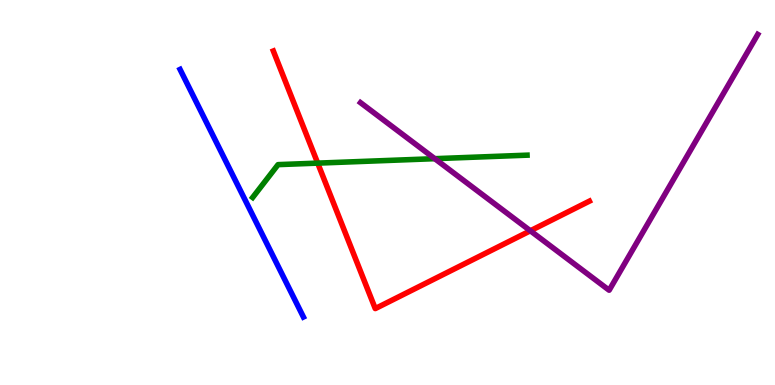[{'lines': ['blue', 'red'], 'intersections': []}, {'lines': ['green', 'red'], 'intersections': [{'x': 4.1, 'y': 5.76}]}, {'lines': ['purple', 'red'], 'intersections': [{'x': 6.84, 'y': 4.01}]}, {'lines': ['blue', 'green'], 'intersections': []}, {'lines': ['blue', 'purple'], 'intersections': []}, {'lines': ['green', 'purple'], 'intersections': [{'x': 5.61, 'y': 5.88}]}]